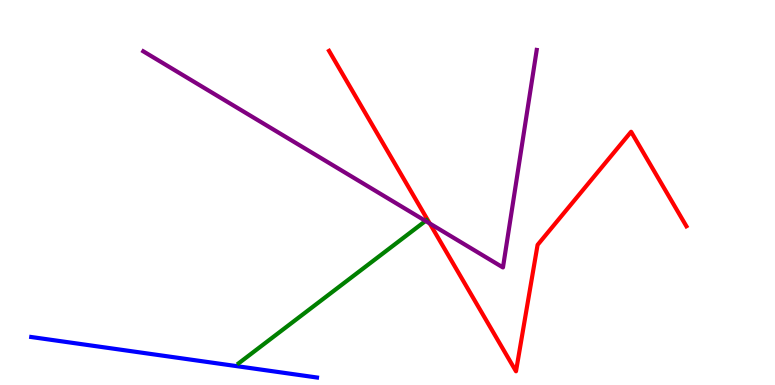[{'lines': ['blue', 'red'], 'intersections': []}, {'lines': ['green', 'red'], 'intersections': []}, {'lines': ['purple', 'red'], 'intersections': [{'x': 5.55, 'y': 4.2}]}, {'lines': ['blue', 'green'], 'intersections': []}, {'lines': ['blue', 'purple'], 'intersections': []}, {'lines': ['green', 'purple'], 'intersections': [{'x': 5.49, 'y': 4.26}]}]